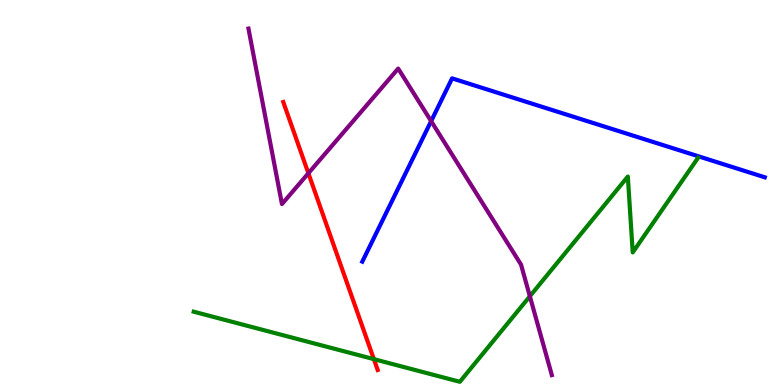[{'lines': ['blue', 'red'], 'intersections': []}, {'lines': ['green', 'red'], 'intersections': [{'x': 4.82, 'y': 0.672}]}, {'lines': ['purple', 'red'], 'intersections': [{'x': 3.98, 'y': 5.5}]}, {'lines': ['blue', 'green'], 'intersections': []}, {'lines': ['blue', 'purple'], 'intersections': [{'x': 5.56, 'y': 6.85}]}, {'lines': ['green', 'purple'], 'intersections': [{'x': 6.84, 'y': 2.3}]}]